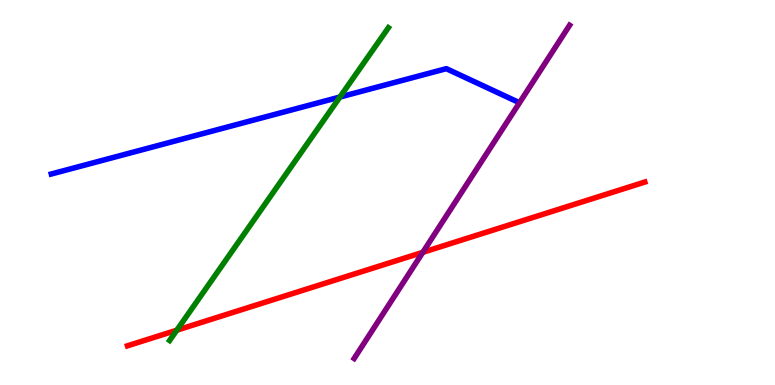[{'lines': ['blue', 'red'], 'intersections': []}, {'lines': ['green', 'red'], 'intersections': [{'x': 2.28, 'y': 1.42}]}, {'lines': ['purple', 'red'], 'intersections': [{'x': 5.46, 'y': 3.45}]}, {'lines': ['blue', 'green'], 'intersections': [{'x': 4.39, 'y': 7.48}]}, {'lines': ['blue', 'purple'], 'intersections': []}, {'lines': ['green', 'purple'], 'intersections': []}]